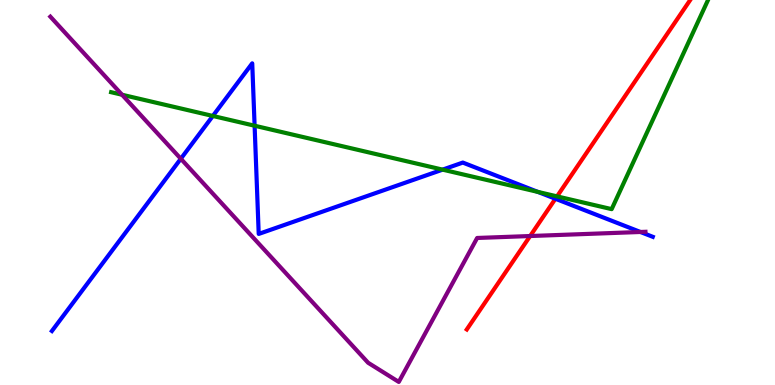[{'lines': ['blue', 'red'], 'intersections': [{'x': 7.17, 'y': 4.84}]}, {'lines': ['green', 'red'], 'intersections': [{'x': 7.19, 'y': 4.9}]}, {'lines': ['purple', 'red'], 'intersections': [{'x': 6.84, 'y': 3.87}]}, {'lines': ['blue', 'green'], 'intersections': [{'x': 2.75, 'y': 6.99}, {'x': 3.29, 'y': 6.73}, {'x': 5.71, 'y': 5.59}, {'x': 6.94, 'y': 5.02}]}, {'lines': ['blue', 'purple'], 'intersections': [{'x': 2.33, 'y': 5.88}, {'x': 8.26, 'y': 3.97}]}, {'lines': ['green', 'purple'], 'intersections': [{'x': 1.57, 'y': 7.54}]}]